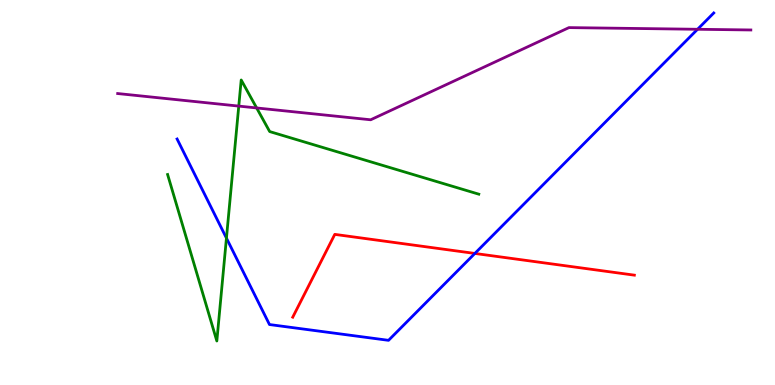[{'lines': ['blue', 'red'], 'intersections': [{'x': 6.13, 'y': 3.42}]}, {'lines': ['green', 'red'], 'intersections': []}, {'lines': ['purple', 'red'], 'intersections': []}, {'lines': ['blue', 'green'], 'intersections': [{'x': 2.92, 'y': 3.82}]}, {'lines': ['blue', 'purple'], 'intersections': [{'x': 9.0, 'y': 9.24}]}, {'lines': ['green', 'purple'], 'intersections': [{'x': 3.08, 'y': 7.24}, {'x': 3.31, 'y': 7.2}]}]